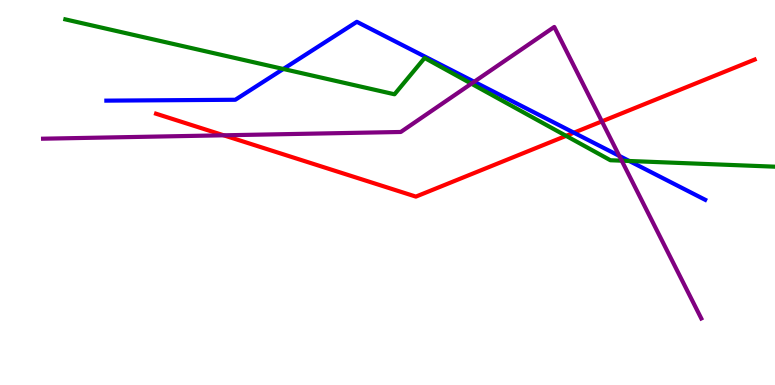[{'lines': ['blue', 'red'], 'intersections': [{'x': 7.4, 'y': 6.55}]}, {'lines': ['green', 'red'], 'intersections': [{'x': 7.3, 'y': 6.47}]}, {'lines': ['purple', 'red'], 'intersections': [{'x': 2.89, 'y': 6.49}, {'x': 7.77, 'y': 6.85}]}, {'lines': ['blue', 'green'], 'intersections': [{'x': 3.66, 'y': 8.21}, {'x': 8.12, 'y': 5.82}]}, {'lines': ['blue', 'purple'], 'intersections': [{'x': 6.12, 'y': 7.88}, {'x': 7.99, 'y': 5.95}]}, {'lines': ['green', 'purple'], 'intersections': [{'x': 6.08, 'y': 7.83}, {'x': 8.02, 'y': 5.83}]}]